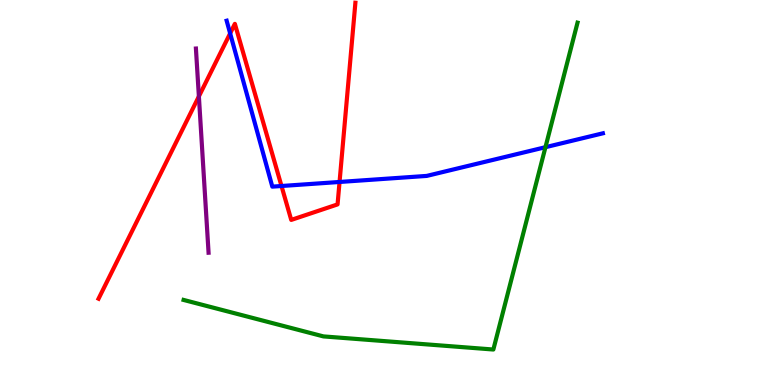[{'lines': ['blue', 'red'], 'intersections': [{'x': 2.97, 'y': 9.13}, {'x': 3.63, 'y': 5.17}, {'x': 4.38, 'y': 5.27}]}, {'lines': ['green', 'red'], 'intersections': []}, {'lines': ['purple', 'red'], 'intersections': [{'x': 2.57, 'y': 7.5}]}, {'lines': ['blue', 'green'], 'intersections': [{'x': 7.04, 'y': 6.18}]}, {'lines': ['blue', 'purple'], 'intersections': []}, {'lines': ['green', 'purple'], 'intersections': []}]